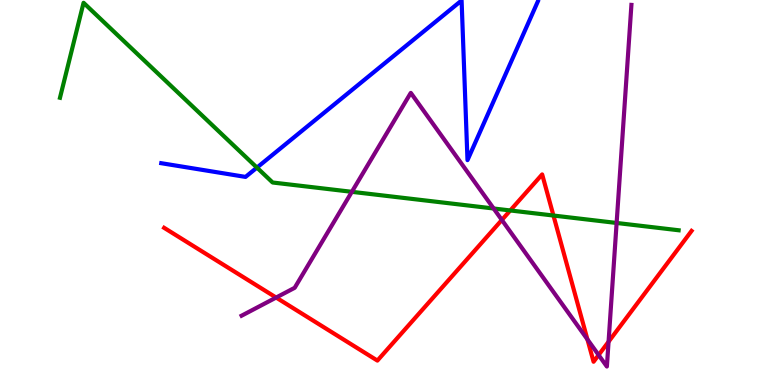[{'lines': ['blue', 'red'], 'intersections': []}, {'lines': ['green', 'red'], 'intersections': [{'x': 6.58, 'y': 4.53}, {'x': 7.14, 'y': 4.4}]}, {'lines': ['purple', 'red'], 'intersections': [{'x': 3.56, 'y': 2.27}, {'x': 6.48, 'y': 4.29}, {'x': 7.58, 'y': 1.18}, {'x': 7.72, 'y': 0.779}, {'x': 7.85, 'y': 1.12}]}, {'lines': ['blue', 'green'], 'intersections': [{'x': 3.32, 'y': 5.65}]}, {'lines': ['blue', 'purple'], 'intersections': []}, {'lines': ['green', 'purple'], 'intersections': [{'x': 4.54, 'y': 5.02}, {'x': 6.37, 'y': 4.58}, {'x': 7.96, 'y': 4.21}]}]